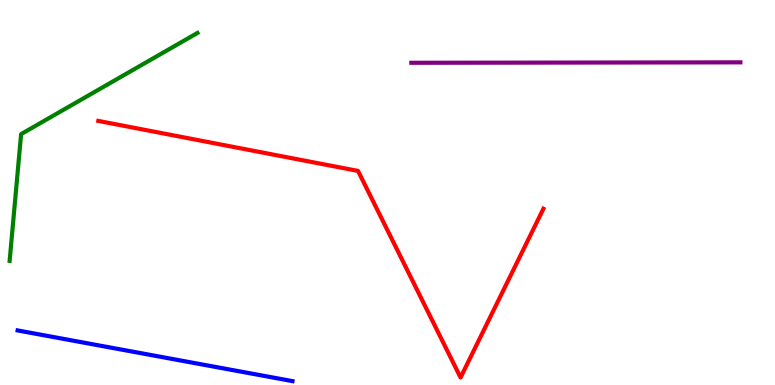[{'lines': ['blue', 'red'], 'intersections': []}, {'lines': ['green', 'red'], 'intersections': []}, {'lines': ['purple', 'red'], 'intersections': []}, {'lines': ['blue', 'green'], 'intersections': []}, {'lines': ['blue', 'purple'], 'intersections': []}, {'lines': ['green', 'purple'], 'intersections': []}]